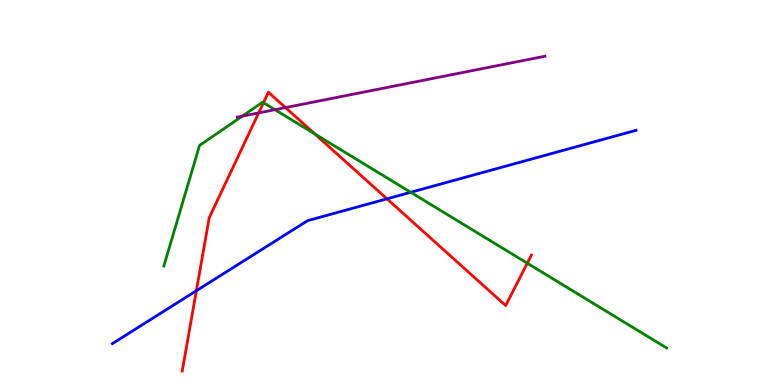[{'lines': ['blue', 'red'], 'intersections': [{'x': 2.53, 'y': 2.45}, {'x': 4.99, 'y': 4.84}]}, {'lines': ['green', 'red'], 'intersections': [{'x': 3.4, 'y': 7.33}, {'x': 4.06, 'y': 6.52}, {'x': 6.8, 'y': 3.16}]}, {'lines': ['purple', 'red'], 'intersections': [{'x': 3.34, 'y': 7.07}, {'x': 3.68, 'y': 7.21}]}, {'lines': ['blue', 'green'], 'intersections': [{'x': 5.3, 'y': 5.01}]}, {'lines': ['blue', 'purple'], 'intersections': []}, {'lines': ['green', 'purple'], 'intersections': [{'x': 3.13, 'y': 6.98}, {'x': 3.55, 'y': 7.15}]}]